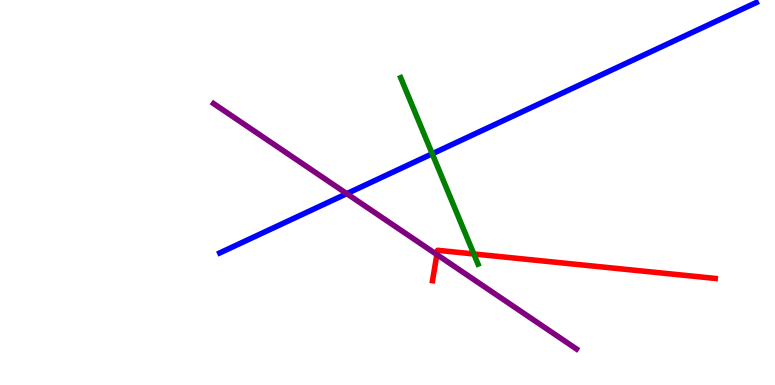[{'lines': ['blue', 'red'], 'intersections': []}, {'lines': ['green', 'red'], 'intersections': [{'x': 6.11, 'y': 3.4}]}, {'lines': ['purple', 'red'], 'intersections': [{'x': 5.64, 'y': 3.39}]}, {'lines': ['blue', 'green'], 'intersections': [{'x': 5.58, 'y': 6.01}]}, {'lines': ['blue', 'purple'], 'intersections': [{'x': 4.47, 'y': 4.97}]}, {'lines': ['green', 'purple'], 'intersections': []}]